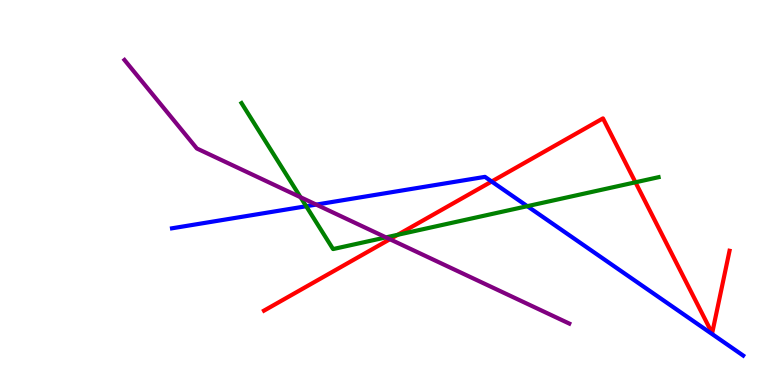[{'lines': ['blue', 'red'], 'intersections': [{'x': 6.34, 'y': 5.29}]}, {'lines': ['green', 'red'], 'intersections': [{'x': 5.13, 'y': 3.9}, {'x': 8.2, 'y': 5.27}]}, {'lines': ['purple', 'red'], 'intersections': [{'x': 5.03, 'y': 3.79}]}, {'lines': ['blue', 'green'], 'intersections': [{'x': 3.95, 'y': 4.64}, {'x': 6.8, 'y': 4.64}]}, {'lines': ['blue', 'purple'], 'intersections': [{'x': 4.08, 'y': 4.69}]}, {'lines': ['green', 'purple'], 'intersections': [{'x': 3.88, 'y': 4.88}, {'x': 4.98, 'y': 3.83}]}]